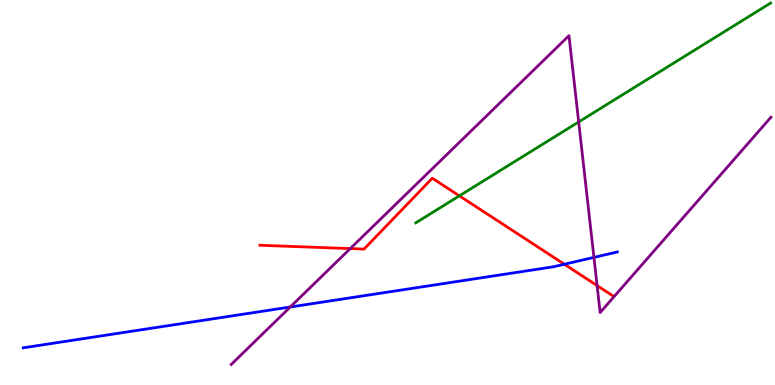[{'lines': ['blue', 'red'], 'intersections': [{'x': 7.28, 'y': 3.14}]}, {'lines': ['green', 'red'], 'intersections': [{'x': 5.93, 'y': 4.91}]}, {'lines': ['purple', 'red'], 'intersections': [{'x': 4.52, 'y': 3.54}, {'x': 7.7, 'y': 2.58}]}, {'lines': ['blue', 'green'], 'intersections': []}, {'lines': ['blue', 'purple'], 'intersections': [{'x': 3.75, 'y': 2.03}, {'x': 7.66, 'y': 3.31}]}, {'lines': ['green', 'purple'], 'intersections': [{'x': 7.47, 'y': 6.83}]}]